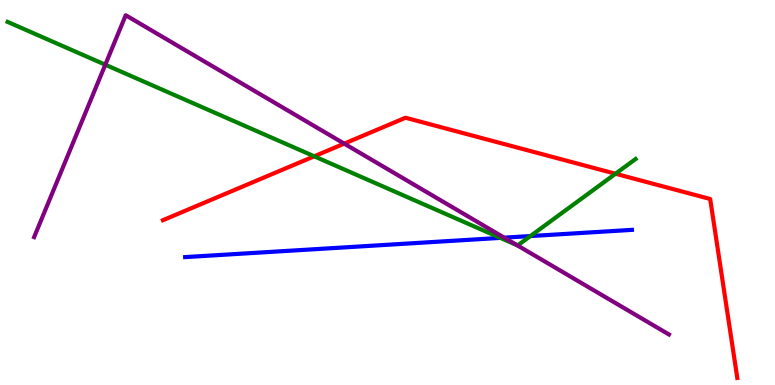[{'lines': ['blue', 'red'], 'intersections': []}, {'lines': ['green', 'red'], 'intersections': [{'x': 4.05, 'y': 5.94}, {'x': 7.94, 'y': 5.49}]}, {'lines': ['purple', 'red'], 'intersections': [{'x': 4.44, 'y': 6.27}]}, {'lines': ['blue', 'green'], 'intersections': [{'x': 6.46, 'y': 3.82}, {'x': 6.84, 'y': 3.87}]}, {'lines': ['blue', 'purple'], 'intersections': [{'x': 6.51, 'y': 3.83}]}, {'lines': ['green', 'purple'], 'intersections': [{'x': 1.36, 'y': 8.32}, {'x': 6.67, 'y': 3.63}]}]